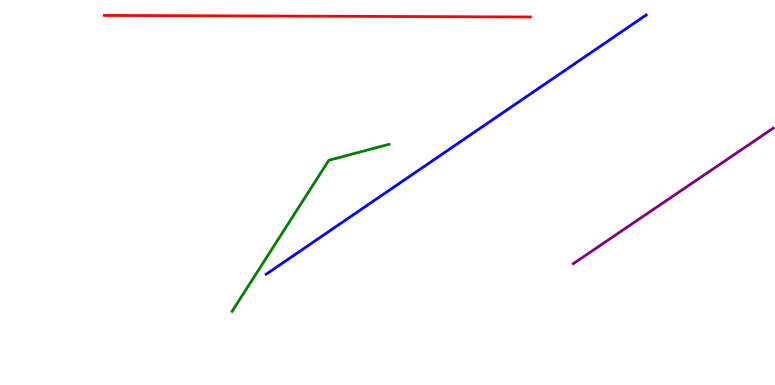[{'lines': ['blue', 'red'], 'intersections': []}, {'lines': ['green', 'red'], 'intersections': []}, {'lines': ['purple', 'red'], 'intersections': []}, {'lines': ['blue', 'green'], 'intersections': []}, {'lines': ['blue', 'purple'], 'intersections': []}, {'lines': ['green', 'purple'], 'intersections': []}]